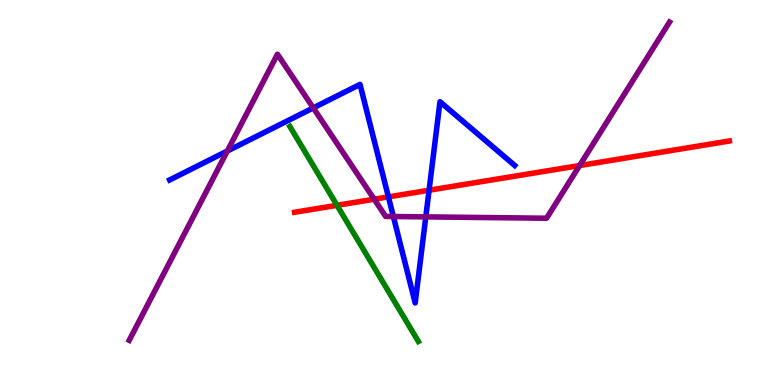[{'lines': ['blue', 'red'], 'intersections': [{'x': 5.01, 'y': 4.89}, {'x': 5.54, 'y': 5.06}]}, {'lines': ['green', 'red'], 'intersections': [{'x': 4.35, 'y': 4.67}]}, {'lines': ['purple', 'red'], 'intersections': [{'x': 4.83, 'y': 4.83}, {'x': 7.48, 'y': 5.7}]}, {'lines': ['blue', 'green'], 'intersections': []}, {'lines': ['blue', 'purple'], 'intersections': [{'x': 2.93, 'y': 6.08}, {'x': 4.04, 'y': 7.2}, {'x': 5.08, 'y': 4.38}, {'x': 5.49, 'y': 4.37}]}, {'lines': ['green', 'purple'], 'intersections': []}]